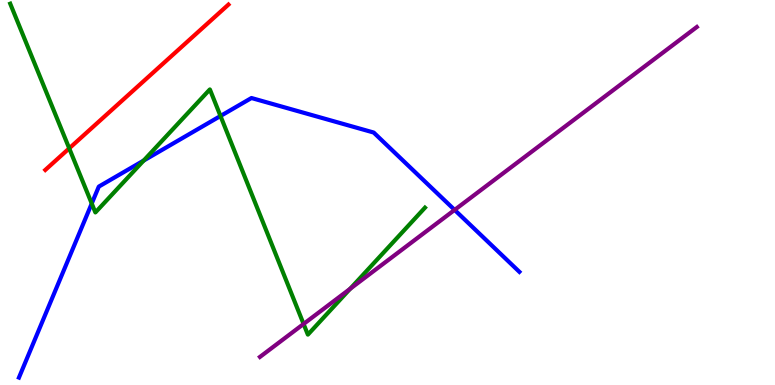[{'lines': ['blue', 'red'], 'intersections': []}, {'lines': ['green', 'red'], 'intersections': [{'x': 0.893, 'y': 6.15}]}, {'lines': ['purple', 'red'], 'intersections': []}, {'lines': ['blue', 'green'], 'intersections': [{'x': 1.18, 'y': 4.71}, {'x': 1.85, 'y': 5.83}, {'x': 2.85, 'y': 6.99}]}, {'lines': ['blue', 'purple'], 'intersections': [{'x': 5.87, 'y': 4.55}]}, {'lines': ['green', 'purple'], 'intersections': [{'x': 3.92, 'y': 1.59}, {'x': 4.52, 'y': 2.5}]}]